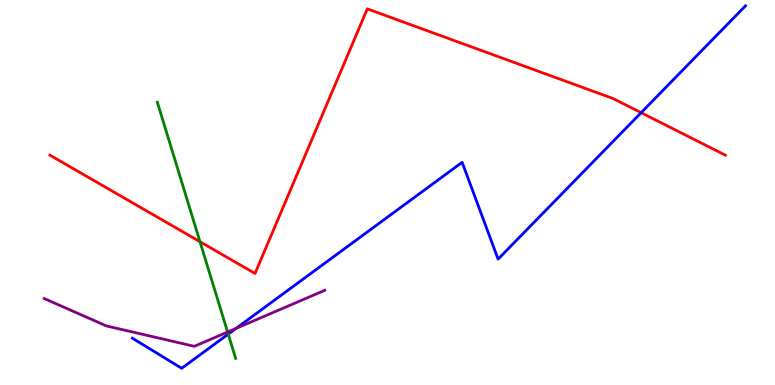[{'lines': ['blue', 'red'], 'intersections': [{'x': 8.27, 'y': 7.07}]}, {'lines': ['green', 'red'], 'intersections': [{'x': 2.58, 'y': 3.72}]}, {'lines': ['purple', 'red'], 'intersections': []}, {'lines': ['blue', 'green'], 'intersections': [{'x': 2.94, 'y': 1.32}]}, {'lines': ['blue', 'purple'], 'intersections': [{'x': 3.04, 'y': 1.47}]}, {'lines': ['green', 'purple'], 'intersections': [{'x': 2.94, 'y': 1.38}]}]